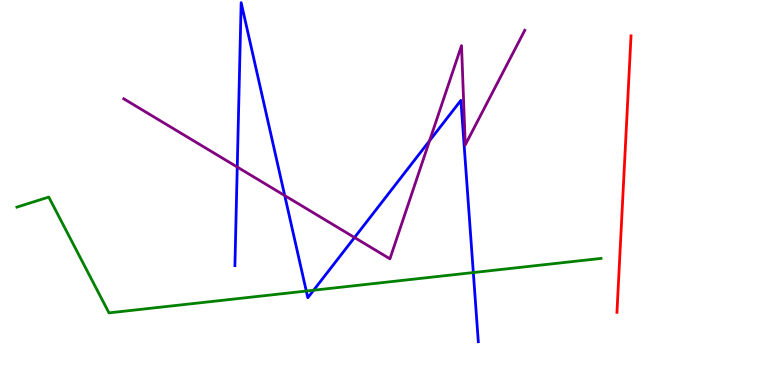[{'lines': ['blue', 'red'], 'intersections': []}, {'lines': ['green', 'red'], 'intersections': []}, {'lines': ['purple', 'red'], 'intersections': []}, {'lines': ['blue', 'green'], 'intersections': [{'x': 3.95, 'y': 2.44}, {'x': 4.05, 'y': 2.46}, {'x': 6.11, 'y': 2.92}]}, {'lines': ['blue', 'purple'], 'intersections': [{'x': 3.06, 'y': 5.66}, {'x': 3.67, 'y': 4.92}, {'x': 4.57, 'y': 3.83}, {'x': 5.54, 'y': 6.34}]}, {'lines': ['green', 'purple'], 'intersections': []}]